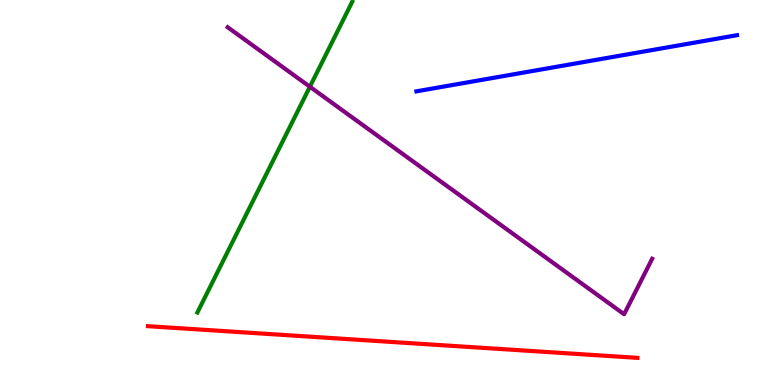[{'lines': ['blue', 'red'], 'intersections': []}, {'lines': ['green', 'red'], 'intersections': []}, {'lines': ['purple', 'red'], 'intersections': []}, {'lines': ['blue', 'green'], 'intersections': []}, {'lines': ['blue', 'purple'], 'intersections': []}, {'lines': ['green', 'purple'], 'intersections': [{'x': 4.0, 'y': 7.75}]}]